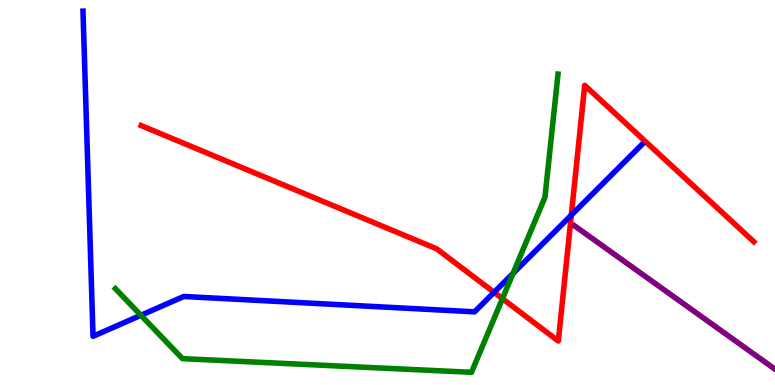[{'lines': ['blue', 'red'], 'intersections': [{'x': 6.38, 'y': 2.41}, {'x': 7.37, 'y': 4.41}]}, {'lines': ['green', 'red'], 'intersections': [{'x': 6.48, 'y': 2.24}]}, {'lines': ['purple', 'red'], 'intersections': []}, {'lines': ['blue', 'green'], 'intersections': [{'x': 1.82, 'y': 1.81}, {'x': 6.62, 'y': 2.9}]}, {'lines': ['blue', 'purple'], 'intersections': []}, {'lines': ['green', 'purple'], 'intersections': []}]